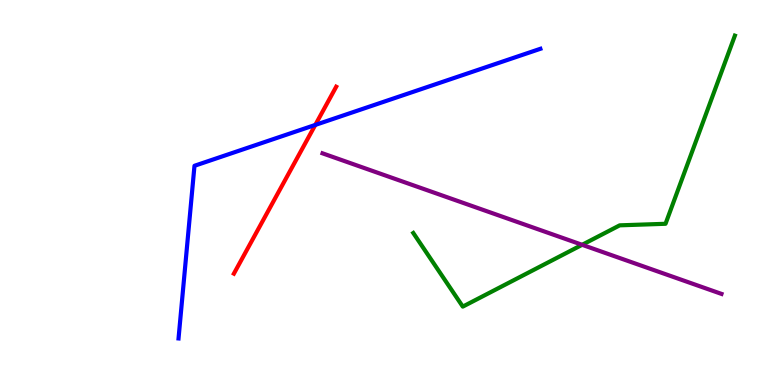[{'lines': ['blue', 'red'], 'intersections': [{'x': 4.07, 'y': 6.76}]}, {'lines': ['green', 'red'], 'intersections': []}, {'lines': ['purple', 'red'], 'intersections': []}, {'lines': ['blue', 'green'], 'intersections': []}, {'lines': ['blue', 'purple'], 'intersections': []}, {'lines': ['green', 'purple'], 'intersections': [{'x': 7.51, 'y': 3.64}]}]